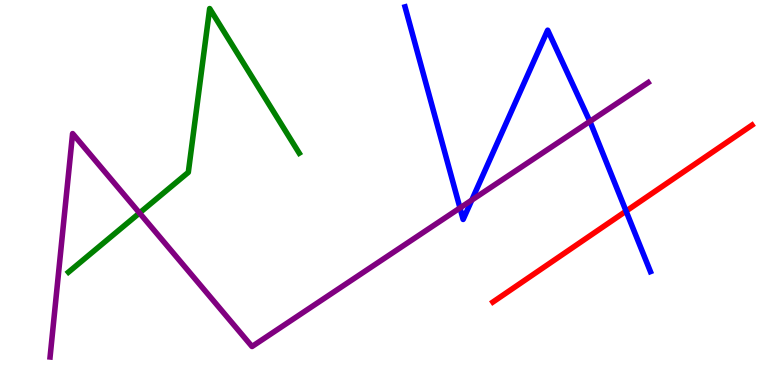[{'lines': ['blue', 'red'], 'intersections': [{'x': 8.08, 'y': 4.52}]}, {'lines': ['green', 'red'], 'intersections': []}, {'lines': ['purple', 'red'], 'intersections': []}, {'lines': ['blue', 'green'], 'intersections': []}, {'lines': ['blue', 'purple'], 'intersections': [{'x': 5.94, 'y': 4.6}, {'x': 6.09, 'y': 4.8}, {'x': 7.61, 'y': 6.85}]}, {'lines': ['green', 'purple'], 'intersections': [{'x': 1.8, 'y': 4.47}]}]